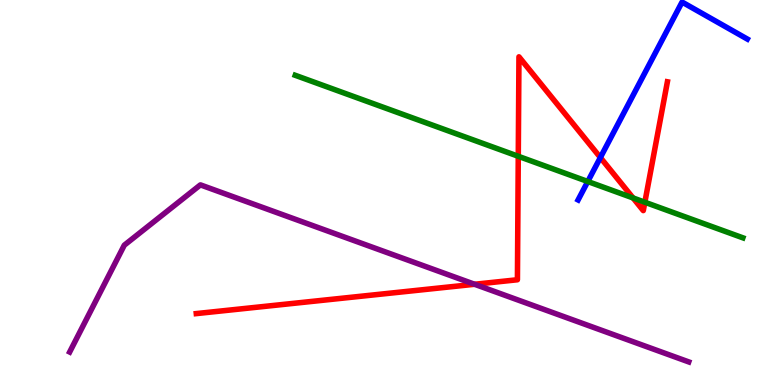[{'lines': ['blue', 'red'], 'intersections': [{'x': 7.75, 'y': 5.91}]}, {'lines': ['green', 'red'], 'intersections': [{'x': 6.69, 'y': 5.94}, {'x': 8.17, 'y': 4.86}, {'x': 8.32, 'y': 4.75}]}, {'lines': ['purple', 'red'], 'intersections': [{'x': 6.12, 'y': 2.62}]}, {'lines': ['blue', 'green'], 'intersections': [{'x': 7.58, 'y': 5.29}]}, {'lines': ['blue', 'purple'], 'intersections': []}, {'lines': ['green', 'purple'], 'intersections': []}]